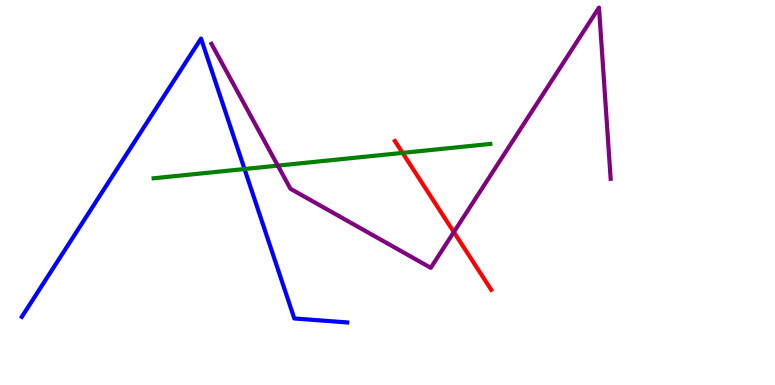[{'lines': ['blue', 'red'], 'intersections': []}, {'lines': ['green', 'red'], 'intersections': [{'x': 5.19, 'y': 6.03}]}, {'lines': ['purple', 'red'], 'intersections': [{'x': 5.86, 'y': 3.97}]}, {'lines': ['blue', 'green'], 'intersections': [{'x': 3.16, 'y': 5.61}]}, {'lines': ['blue', 'purple'], 'intersections': []}, {'lines': ['green', 'purple'], 'intersections': [{'x': 3.58, 'y': 5.7}]}]